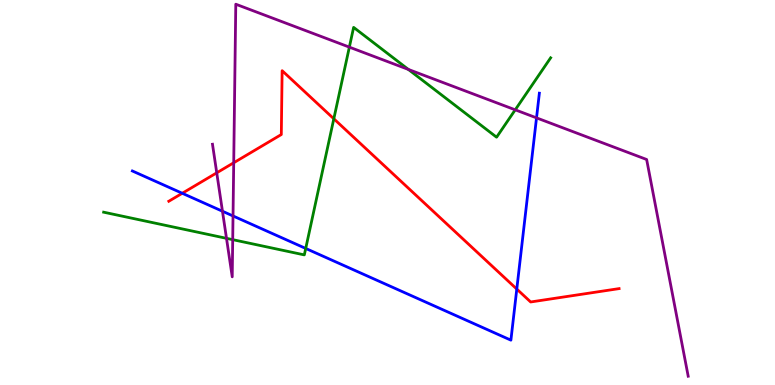[{'lines': ['blue', 'red'], 'intersections': [{'x': 2.35, 'y': 4.98}, {'x': 6.67, 'y': 2.49}]}, {'lines': ['green', 'red'], 'intersections': [{'x': 4.31, 'y': 6.91}]}, {'lines': ['purple', 'red'], 'intersections': [{'x': 2.8, 'y': 5.51}, {'x': 3.02, 'y': 5.77}]}, {'lines': ['blue', 'green'], 'intersections': [{'x': 3.94, 'y': 3.55}]}, {'lines': ['blue', 'purple'], 'intersections': [{'x': 2.87, 'y': 4.51}, {'x': 3.01, 'y': 4.39}, {'x': 6.92, 'y': 6.94}]}, {'lines': ['green', 'purple'], 'intersections': [{'x': 2.92, 'y': 3.81}, {'x': 3.0, 'y': 3.78}, {'x': 4.51, 'y': 8.78}, {'x': 5.27, 'y': 8.2}, {'x': 6.65, 'y': 7.15}]}]